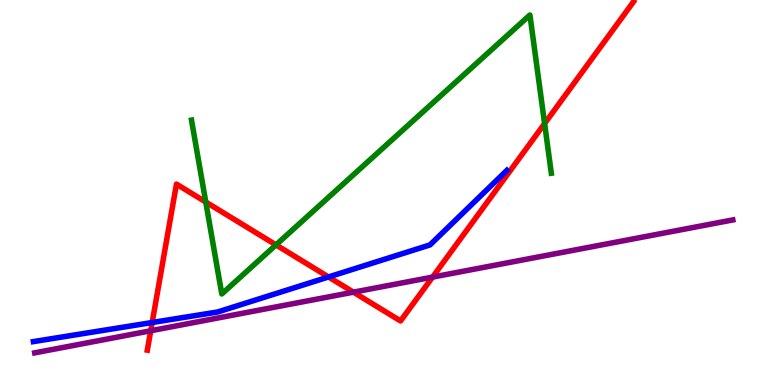[{'lines': ['blue', 'red'], 'intersections': [{'x': 1.96, 'y': 1.62}, {'x': 4.24, 'y': 2.81}]}, {'lines': ['green', 'red'], 'intersections': [{'x': 2.66, 'y': 4.75}, {'x': 3.56, 'y': 3.64}, {'x': 7.03, 'y': 6.79}]}, {'lines': ['purple', 'red'], 'intersections': [{'x': 1.94, 'y': 1.41}, {'x': 4.56, 'y': 2.41}, {'x': 5.58, 'y': 2.8}]}, {'lines': ['blue', 'green'], 'intersections': []}, {'lines': ['blue', 'purple'], 'intersections': []}, {'lines': ['green', 'purple'], 'intersections': []}]